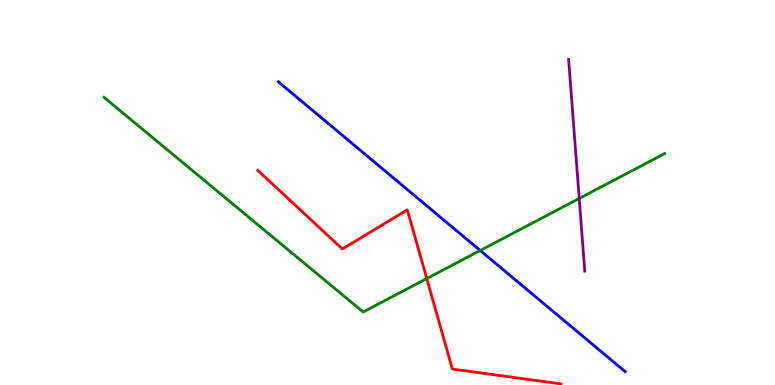[{'lines': ['blue', 'red'], 'intersections': []}, {'lines': ['green', 'red'], 'intersections': [{'x': 5.51, 'y': 2.76}]}, {'lines': ['purple', 'red'], 'intersections': []}, {'lines': ['blue', 'green'], 'intersections': [{'x': 6.2, 'y': 3.49}]}, {'lines': ['blue', 'purple'], 'intersections': []}, {'lines': ['green', 'purple'], 'intersections': [{'x': 7.47, 'y': 4.85}]}]